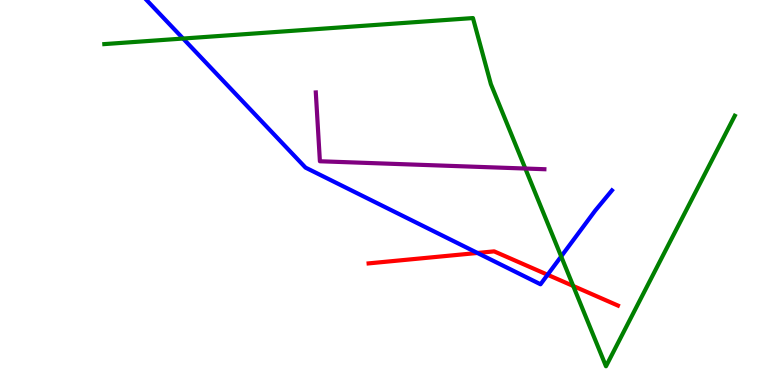[{'lines': ['blue', 'red'], 'intersections': [{'x': 6.16, 'y': 3.43}, {'x': 7.07, 'y': 2.86}]}, {'lines': ['green', 'red'], 'intersections': [{'x': 7.4, 'y': 2.57}]}, {'lines': ['purple', 'red'], 'intersections': []}, {'lines': ['blue', 'green'], 'intersections': [{'x': 2.36, 'y': 9.0}, {'x': 7.24, 'y': 3.34}]}, {'lines': ['blue', 'purple'], 'intersections': []}, {'lines': ['green', 'purple'], 'intersections': [{'x': 6.78, 'y': 5.62}]}]